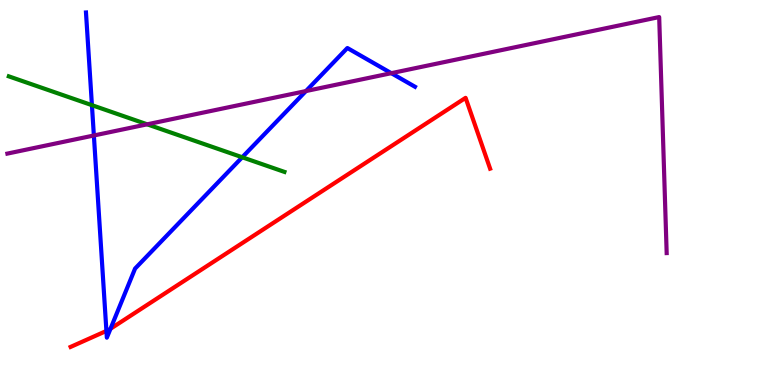[{'lines': ['blue', 'red'], 'intersections': [{'x': 1.37, 'y': 1.4}, {'x': 1.43, 'y': 1.46}]}, {'lines': ['green', 'red'], 'intersections': []}, {'lines': ['purple', 'red'], 'intersections': []}, {'lines': ['blue', 'green'], 'intersections': [{'x': 1.19, 'y': 7.27}, {'x': 3.13, 'y': 5.92}]}, {'lines': ['blue', 'purple'], 'intersections': [{'x': 1.21, 'y': 6.48}, {'x': 3.95, 'y': 7.63}, {'x': 5.05, 'y': 8.1}]}, {'lines': ['green', 'purple'], 'intersections': [{'x': 1.9, 'y': 6.77}]}]